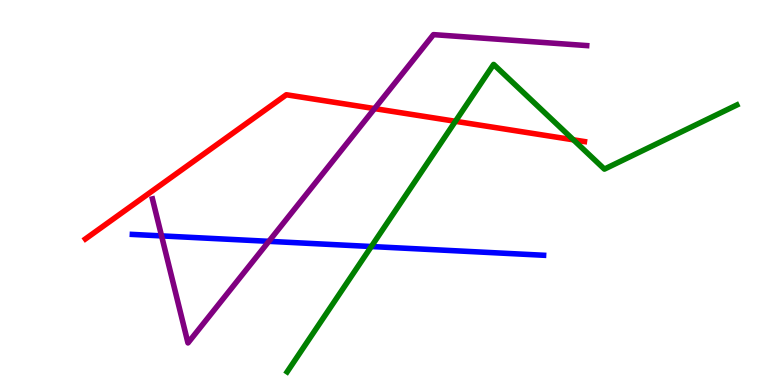[{'lines': ['blue', 'red'], 'intersections': []}, {'lines': ['green', 'red'], 'intersections': [{'x': 5.88, 'y': 6.85}, {'x': 7.4, 'y': 6.37}]}, {'lines': ['purple', 'red'], 'intersections': [{'x': 4.83, 'y': 7.18}]}, {'lines': ['blue', 'green'], 'intersections': [{'x': 4.79, 'y': 3.6}]}, {'lines': ['blue', 'purple'], 'intersections': [{'x': 2.08, 'y': 3.87}, {'x': 3.47, 'y': 3.73}]}, {'lines': ['green', 'purple'], 'intersections': []}]